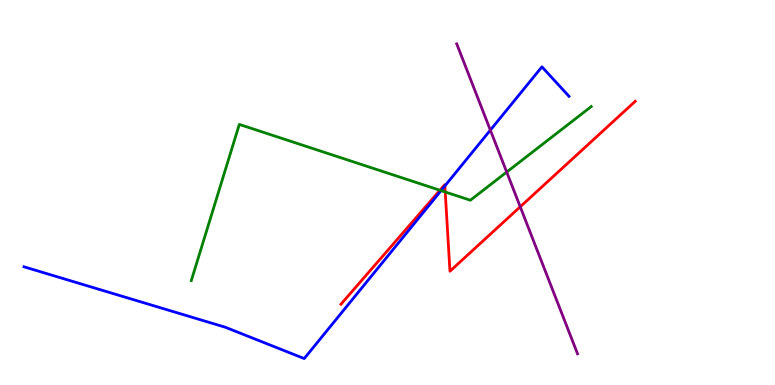[{'lines': ['blue', 'red'], 'intersections': [{'x': 5.74, 'y': 5.17}]}, {'lines': ['green', 'red'], 'intersections': [{'x': 5.68, 'y': 5.06}, {'x': 5.74, 'y': 5.01}]}, {'lines': ['purple', 'red'], 'intersections': [{'x': 6.71, 'y': 4.63}]}, {'lines': ['blue', 'green'], 'intersections': [{'x': 5.69, 'y': 5.05}]}, {'lines': ['blue', 'purple'], 'intersections': [{'x': 6.33, 'y': 6.62}]}, {'lines': ['green', 'purple'], 'intersections': [{'x': 6.54, 'y': 5.53}]}]